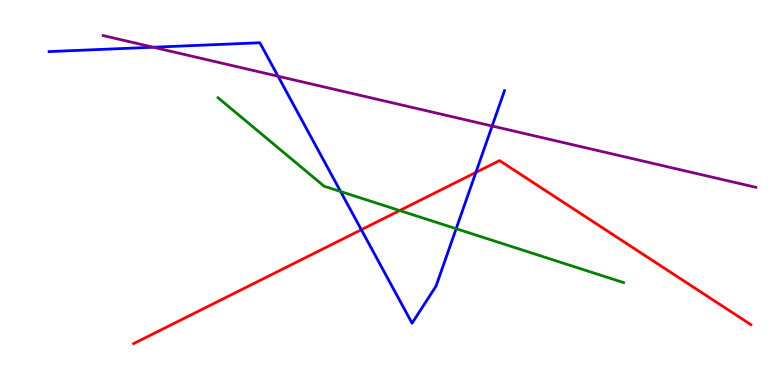[{'lines': ['blue', 'red'], 'intersections': [{'x': 4.66, 'y': 4.03}, {'x': 6.14, 'y': 5.52}]}, {'lines': ['green', 'red'], 'intersections': [{'x': 5.16, 'y': 4.53}]}, {'lines': ['purple', 'red'], 'intersections': []}, {'lines': ['blue', 'green'], 'intersections': [{'x': 4.39, 'y': 5.03}, {'x': 5.89, 'y': 4.06}]}, {'lines': ['blue', 'purple'], 'intersections': [{'x': 1.98, 'y': 8.77}, {'x': 3.59, 'y': 8.02}, {'x': 6.35, 'y': 6.73}]}, {'lines': ['green', 'purple'], 'intersections': []}]